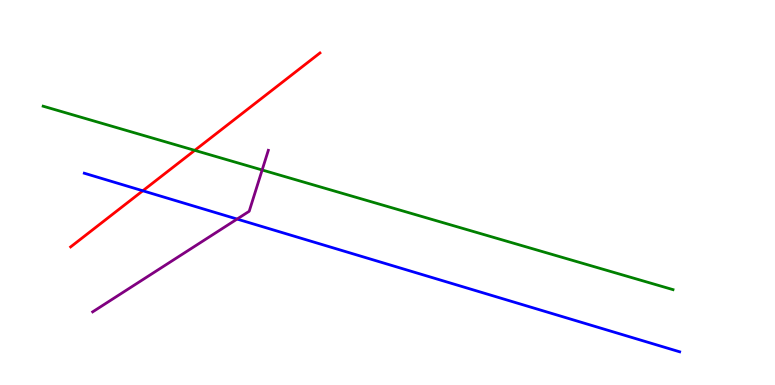[{'lines': ['blue', 'red'], 'intersections': [{'x': 1.84, 'y': 5.04}]}, {'lines': ['green', 'red'], 'intersections': [{'x': 2.51, 'y': 6.09}]}, {'lines': ['purple', 'red'], 'intersections': []}, {'lines': ['blue', 'green'], 'intersections': []}, {'lines': ['blue', 'purple'], 'intersections': [{'x': 3.06, 'y': 4.31}]}, {'lines': ['green', 'purple'], 'intersections': [{'x': 3.38, 'y': 5.58}]}]